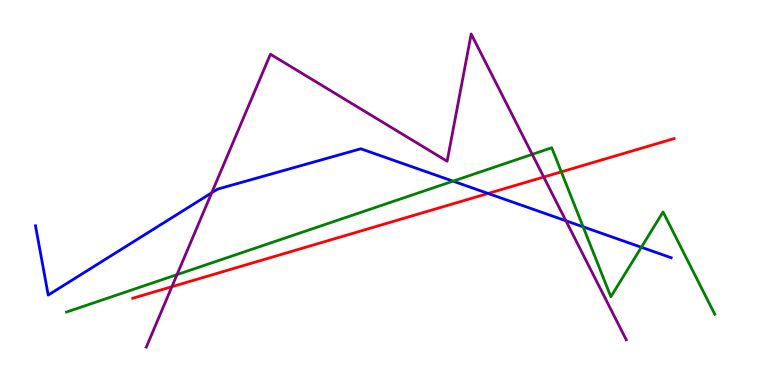[{'lines': ['blue', 'red'], 'intersections': [{'x': 6.3, 'y': 4.98}]}, {'lines': ['green', 'red'], 'intersections': [{'x': 7.24, 'y': 5.54}]}, {'lines': ['purple', 'red'], 'intersections': [{'x': 2.22, 'y': 2.55}, {'x': 7.02, 'y': 5.4}]}, {'lines': ['blue', 'green'], 'intersections': [{'x': 5.85, 'y': 5.29}, {'x': 7.52, 'y': 4.11}, {'x': 8.28, 'y': 3.58}]}, {'lines': ['blue', 'purple'], 'intersections': [{'x': 2.73, 'y': 4.99}, {'x': 7.3, 'y': 4.27}]}, {'lines': ['green', 'purple'], 'intersections': [{'x': 2.28, 'y': 2.87}, {'x': 6.87, 'y': 5.99}]}]